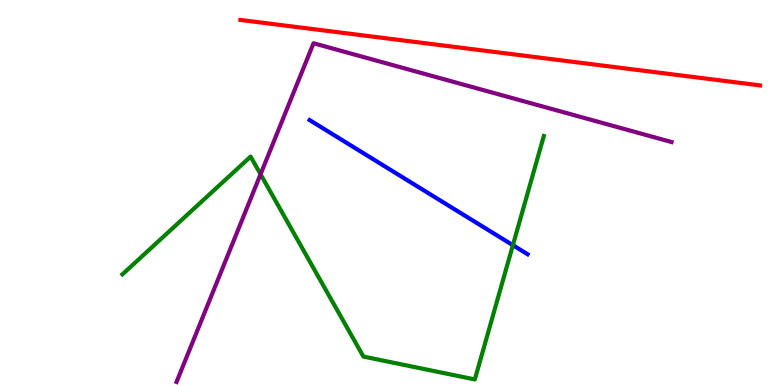[{'lines': ['blue', 'red'], 'intersections': []}, {'lines': ['green', 'red'], 'intersections': []}, {'lines': ['purple', 'red'], 'intersections': []}, {'lines': ['blue', 'green'], 'intersections': [{'x': 6.62, 'y': 3.63}]}, {'lines': ['blue', 'purple'], 'intersections': []}, {'lines': ['green', 'purple'], 'intersections': [{'x': 3.36, 'y': 5.47}]}]